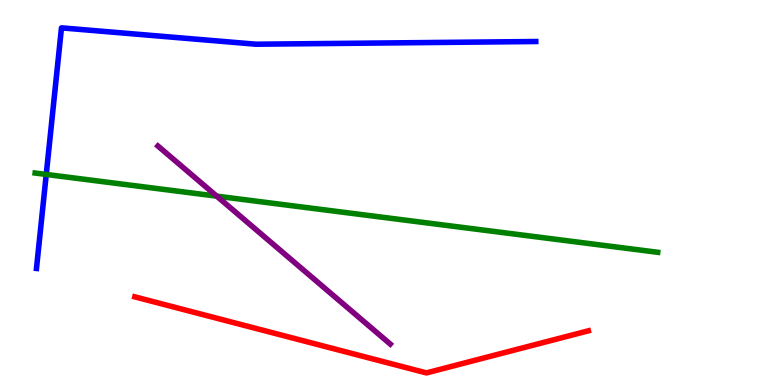[{'lines': ['blue', 'red'], 'intersections': []}, {'lines': ['green', 'red'], 'intersections': []}, {'lines': ['purple', 'red'], 'intersections': []}, {'lines': ['blue', 'green'], 'intersections': [{'x': 0.597, 'y': 5.47}]}, {'lines': ['blue', 'purple'], 'intersections': []}, {'lines': ['green', 'purple'], 'intersections': [{'x': 2.8, 'y': 4.91}]}]